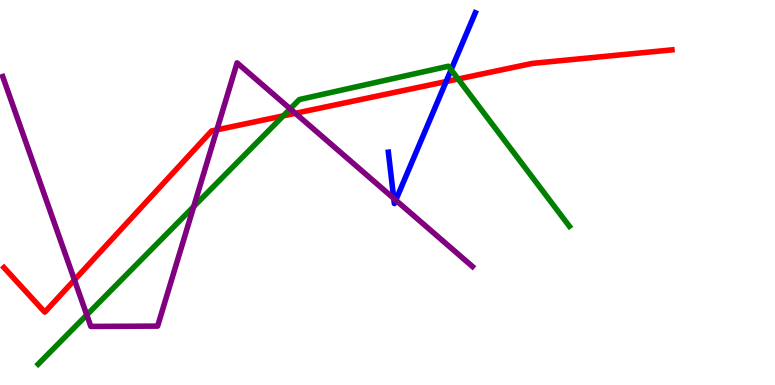[{'lines': ['blue', 'red'], 'intersections': [{'x': 5.76, 'y': 7.88}]}, {'lines': ['green', 'red'], 'intersections': [{'x': 3.65, 'y': 6.99}, {'x': 5.91, 'y': 7.95}]}, {'lines': ['purple', 'red'], 'intersections': [{'x': 0.961, 'y': 2.73}, {'x': 2.8, 'y': 6.63}, {'x': 3.81, 'y': 7.06}]}, {'lines': ['blue', 'green'], 'intersections': [{'x': 5.82, 'y': 8.19}]}, {'lines': ['blue', 'purple'], 'intersections': [{'x': 5.08, 'y': 4.85}, {'x': 5.11, 'y': 4.8}]}, {'lines': ['green', 'purple'], 'intersections': [{'x': 1.12, 'y': 1.82}, {'x': 2.5, 'y': 4.63}, {'x': 3.74, 'y': 7.17}]}]